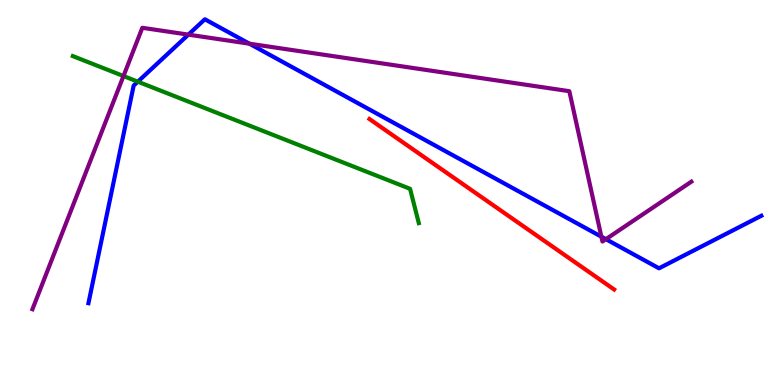[{'lines': ['blue', 'red'], 'intersections': []}, {'lines': ['green', 'red'], 'intersections': []}, {'lines': ['purple', 'red'], 'intersections': []}, {'lines': ['blue', 'green'], 'intersections': [{'x': 1.78, 'y': 7.88}]}, {'lines': ['blue', 'purple'], 'intersections': [{'x': 2.43, 'y': 9.1}, {'x': 3.22, 'y': 8.86}, {'x': 7.76, 'y': 3.85}, {'x': 7.82, 'y': 3.79}]}, {'lines': ['green', 'purple'], 'intersections': [{'x': 1.59, 'y': 8.02}]}]